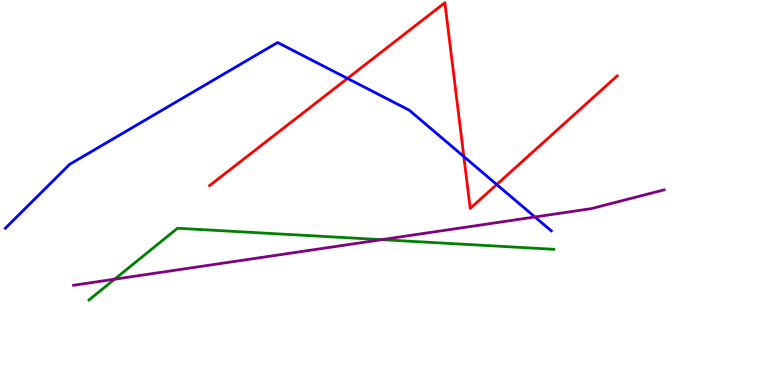[{'lines': ['blue', 'red'], 'intersections': [{'x': 4.48, 'y': 7.96}, {'x': 5.98, 'y': 5.93}, {'x': 6.41, 'y': 5.21}]}, {'lines': ['green', 'red'], 'intersections': []}, {'lines': ['purple', 'red'], 'intersections': []}, {'lines': ['blue', 'green'], 'intersections': []}, {'lines': ['blue', 'purple'], 'intersections': [{'x': 6.9, 'y': 4.36}]}, {'lines': ['green', 'purple'], 'intersections': [{'x': 1.48, 'y': 2.75}, {'x': 4.92, 'y': 3.77}]}]